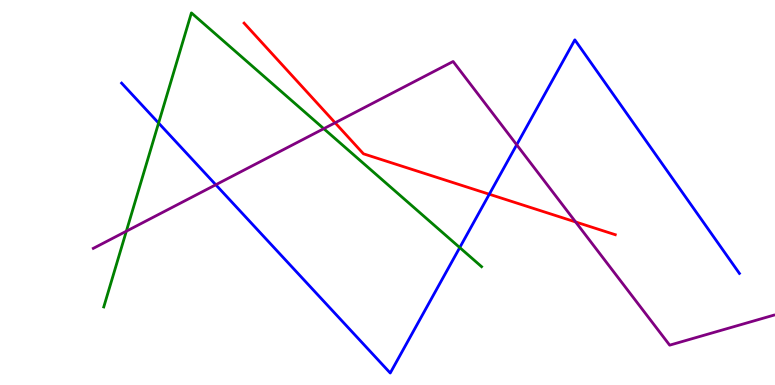[{'lines': ['blue', 'red'], 'intersections': [{'x': 6.31, 'y': 4.95}]}, {'lines': ['green', 'red'], 'intersections': []}, {'lines': ['purple', 'red'], 'intersections': [{'x': 4.32, 'y': 6.81}, {'x': 7.43, 'y': 4.23}]}, {'lines': ['blue', 'green'], 'intersections': [{'x': 2.05, 'y': 6.8}, {'x': 5.93, 'y': 3.57}]}, {'lines': ['blue', 'purple'], 'intersections': [{'x': 2.78, 'y': 5.2}, {'x': 6.67, 'y': 6.24}]}, {'lines': ['green', 'purple'], 'intersections': [{'x': 1.63, 'y': 3.99}, {'x': 4.18, 'y': 6.66}]}]